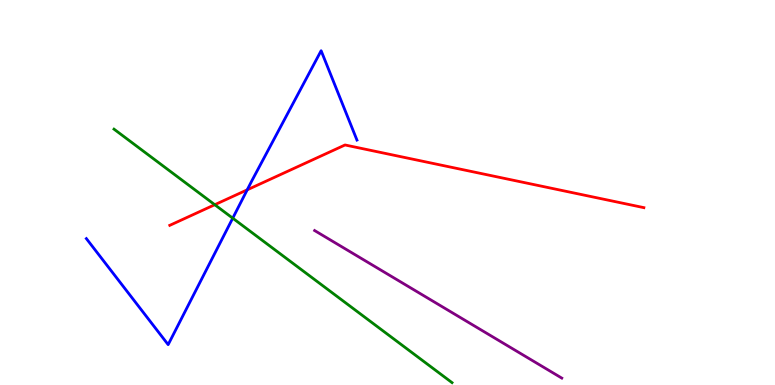[{'lines': ['blue', 'red'], 'intersections': [{'x': 3.19, 'y': 5.07}]}, {'lines': ['green', 'red'], 'intersections': [{'x': 2.77, 'y': 4.68}]}, {'lines': ['purple', 'red'], 'intersections': []}, {'lines': ['blue', 'green'], 'intersections': [{'x': 3.0, 'y': 4.33}]}, {'lines': ['blue', 'purple'], 'intersections': []}, {'lines': ['green', 'purple'], 'intersections': []}]